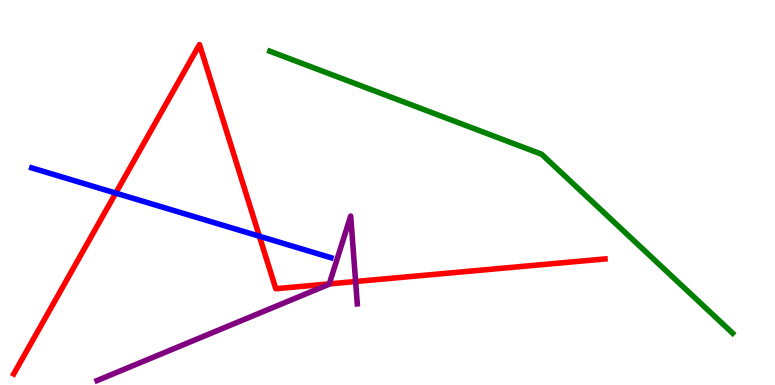[{'lines': ['blue', 'red'], 'intersections': [{'x': 1.49, 'y': 4.98}, {'x': 3.35, 'y': 3.86}]}, {'lines': ['green', 'red'], 'intersections': []}, {'lines': ['purple', 'red'], 'intersections': [{'x': 4.25, 'y': 2.63}, {'x': 4.59, 'y': 2.69}]}, {'lines': ['blue', 'green'], 'intersections': []}, {'lines': ['blue', 'purple'], 'intersections': []}, {'lines': ['green', 'purple'], 'intersections': []}]